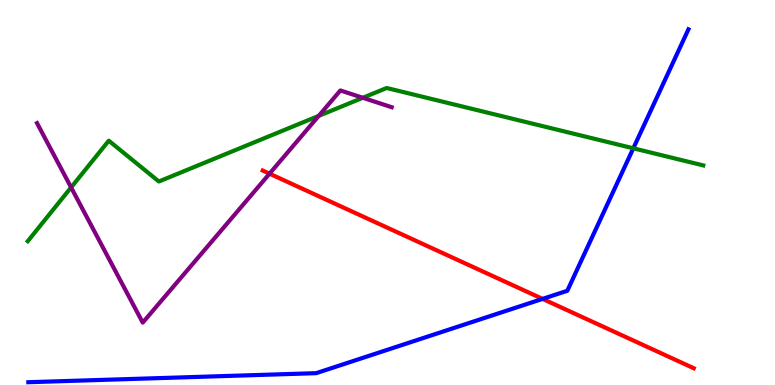[{'lines': ['blue', 'red'], 'intersections': [{'x': 7.0, 'y': 2.24}]}, {'lines': ['green', 'red'], 'intersections': []}, {'lines': ['purple', 'red'], 'intersections': [{'x': 3.48, 'y': 5.49}]}, {'lines': ['blue', 'green'], 'intersections': [{'x': 8.17, 'y': 6.15}]}, {'lines': ['blue', 'purple'], 'intersections': []}, {'lines': ['green', 'purple'], 'intersections': [{'x': 0.917, 'y': 5.13}, {'x': 4.11, 'y': 6.99}, {'x': 4.68, 'y': 7.46}]}]